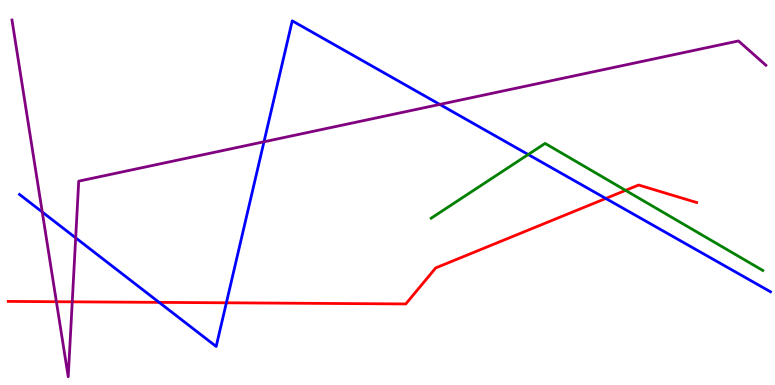[{'lines': ['blue', 'red'], 'intersections': [{'x': 2.05, 'y': 2.15}, {'x': 2.92, 'y': 2.14}, {'x': 7.82, 'y': 4.85}]}, {'lines': ['green', 'red'], 'intersections': [{'x': 8.07, 'y': 5.06}]}, {'lines': ['purple', 'red'], 'intersections': [{'x': 0.728, 'y': 2.16}, {'x': 0.932, 'y': 2.16}]}, {'lines': ['blue', 'green'], 'intersections': [{'x': 6.82, 'y': 5.99}]}, {'lines': ['blue', 'purple'], 'intersections': [{'x': 0.545, 'y': 4.49}, {'x': 0.977, 'y': 3.82}, {'x': 3.41, 'y': 6.32}, {'x': 5.67, 'y': 7.29}]}, {'lines': ['green', 'purple'], 'intersections': []}]